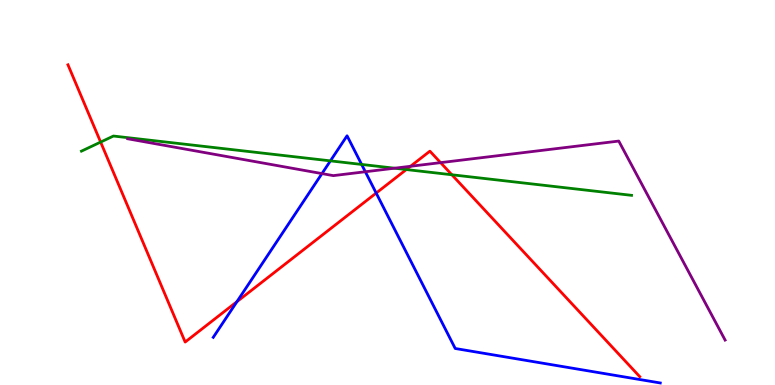[{'lines': ['blue', 'red'], 'intersections': [{'x': 3.06, 'y': 2.16}, {'x': 4.85, 'y': 4.99}]}, {'lines': ['green', 'red'], 'intersections': [{'x': 1.3, 'y': 6.31}, {'x': 5.24, 'y': 5.6}, {'x': 5.83, 'y': 5.46}]}, {'lines': ['purple', 'red'], 'intersections': [{'x': 5.3, 'y': 5.68}, {'x': 5.68, 'y': 5.78}]}, {'lines': ['blue', 'green'], 'intersections': [{'x': 4.26, 'y': 5.82}, {'x': 4.67, 'y': 5.73}]}, {'lines': ['blue', 'purple'], 'intersections': [{'x': 4.15, 'y': 5.49}, {'x': 4.71, 'y': 5.54}]}, {'lines': ['green', 'purple'], 'intersections': [{'x': 5.09, 'y': 5.63}]}]